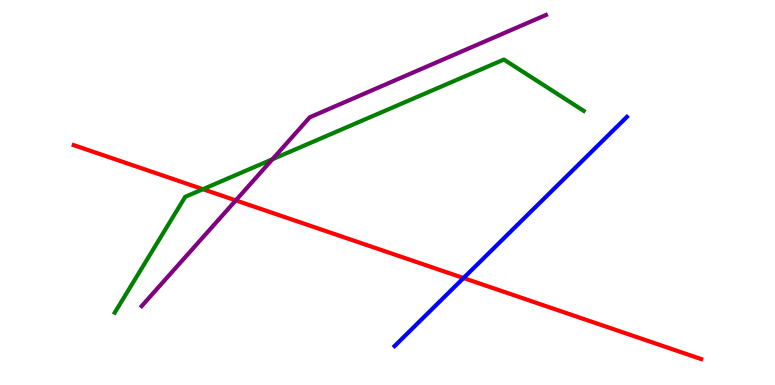[{'lines': ['blue', 'red'], 'intersections': [{'x': 5.98, 'y': 2.78}]}, {'lines': ['green', 'red'], 'intersections': [{'x': 2.62, 'y': 5.09}]}, {'lines': ['purple', 'red'], 'intersections': [{'x': 3.04, 'y': 4.79}]}, {'lines': ['blue', 'green'], 'intersections': []}, {'lines': ['blue', 'purple'], 'intersections': []}, {'lines': ['green', 'purple'], 'intersections': [{'x': 3.52, 'y': 5.86}]}]